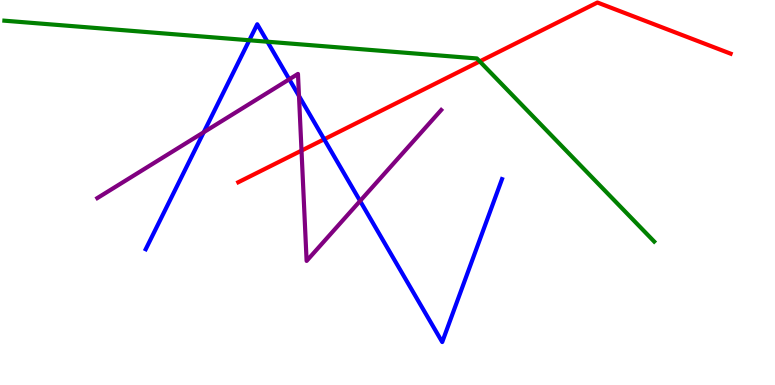[{'lines': ['blue', 'red'], 'intersections': [{'x': 4.18, 'y': 6.38}]}, {'lines': ['green', 'red'], 'intersections': [{'x': 6.19, 'y': 8.41}]}, {'lines': ['purple', 'red'], 'intersections': [{'x': 3.89, 'y': 6.09}]}, {'lines': ['blue', 'green'], 'intersections': [{'x': 3.22, 'y': 8.95}, {'x': 3.45, 'y': 8.92}]}, {'lines': ['blue', 'purple'], 'intersections': [{'x': 2.63, 'y': 6.57}, {'x': 3.73, 'y': 7.94}, {'x': 3.86, 'y': 7.51}, {'x': 4.65, 'y': 4.78}]}, {'lines': ['green', 'purple'], 'intersections': []}]